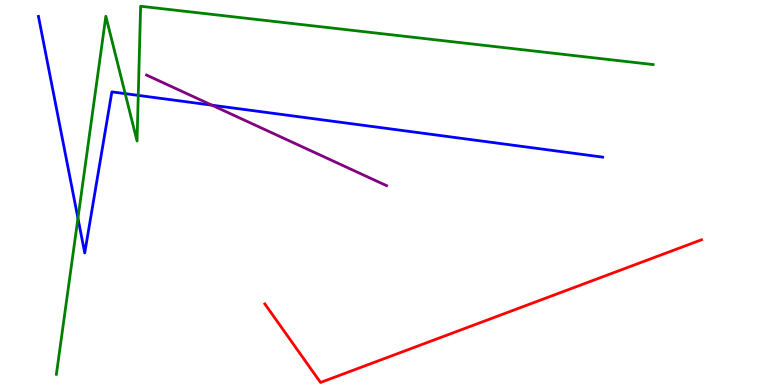[{'lines': ['blue', 'red'], 'intersections': []}, {'lines': ['green', 'red'], 'intersections': []}, {'lines': ['purple', 'red'], 'intersections': []}, {'lines': ['blue', 'green'], 'intersections': [{'x': 1.01, 'y': 4.33}, {'x': 1.62, 'y': 7.57}, {'x': 1.78, 'y': 7.52}]}, {'lines': ['blue', 'purple'], 'intersections': [{'x': 2.73, 'y': 7.27}]}, {'lines': ['green', 'purple'], 'intersections': []}]